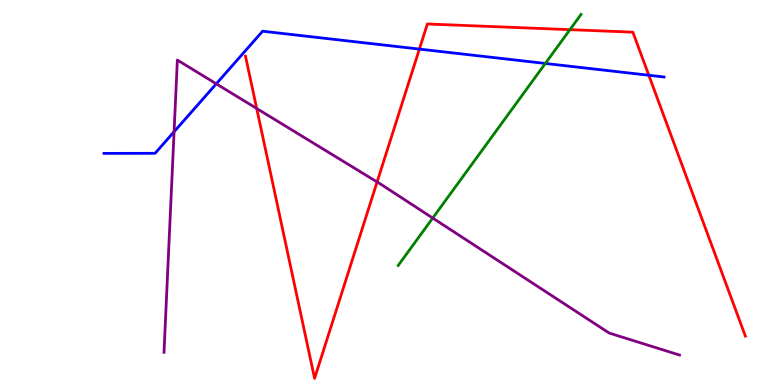[{'lines': ['blue', 'red'], 'intersections': [{'x': 5.41, 'y': 8.72}, {'x': 8.37, 'y': 8.05}]}, {'lines': ['green', 'red'], 'intersections': [{'x': 7.35, 'y': 9.23}]}, {'lines': ['purple', 'red'], 'intersections': [{'x': 3.31, 'y': 7.18}, {'x': 4.87, 'y': 5.27}]}, {'lines': ['blue', 'green'], 'intersections': [{'x': 7.04, 'y': 8.35}]}, {'lines': ['blue', 'purple'], 'intersections': [{'x': 2.25, 'y': 6.58}, {'x': 2.79, 'y': 7.82}]}, {'lines': ['green', 'purple'], 'intersections': [{'x': 5.58, 'y': 4.34}]}]